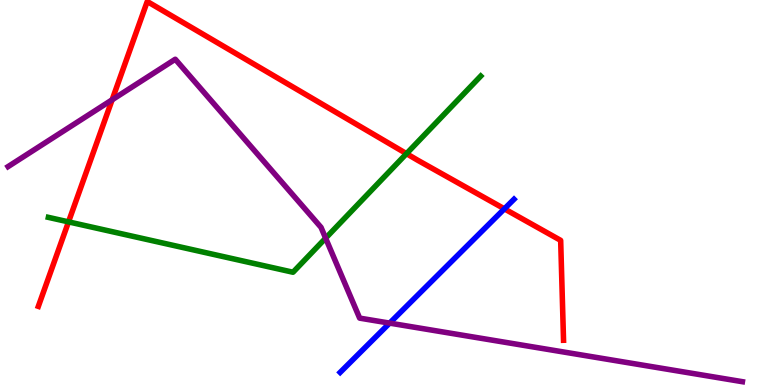[{'lines': ['blue', 'red'], 'intersections': [{'x': 6.51, 'y': 4.58}]}, {'lines': ['green', 'red'], 'intersections': [{'x': 0.884, 'y': 4.24}, {'x': 5.25, 'y': 6.01}]}, {'lines': ['purple', 'red'], 'intersections': [{'x': 1.45, 'y': 7.41}]}, {'lines': ['blue', 'green'], 'intersections': []}, {'lines': ['blue', 'purple'], 'intersections': [{'x': 5.03, 'y': 1.61}]}, {'lines': ['green', 'purple'], 'intersections': [{'x': 4.2, 'y': 3.81}]}]